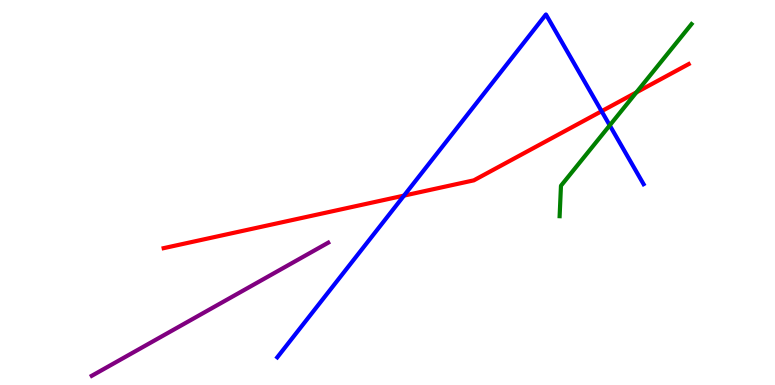[{'lines': ['blue', 'red'], 'intersections': [{'x': 5.21, 'y': 4.92}, {'x': 7.76, 'y': 7.11}]}, {'lines': ['green', 'red'], 'intersections': [{'x': 8.21, 'y': 7.6}]}, {'lines': ['purple', 'red'], 'intersections': []}, {'lines': ['blue', 'green'], 'intersections': [{'x': 7.87, 'y': 6.74}]}, {'lines': ['blue', 'purple'], 'intersections': []}, {'lines': ['green', 'purple'], 'intersections': []}]